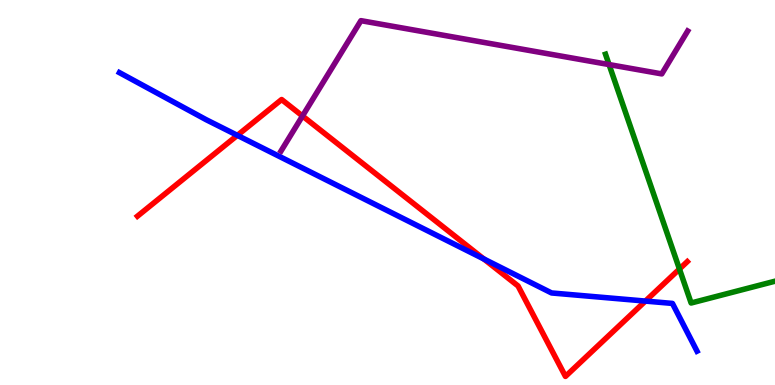[{'lines': ['blue', 'red'], 'intersections': [{'x': 3.06, 'y': 6.48}, {'x': 6.24, 'y': 3.27}, {'x': 8.33, 'y': 2.18}]}, {'lines': ['green', 'red'], 'intersections': [{'x': 8.77, 'y': 3.01}]}, {'lines': ['purple', 'red'], 'intersections': [{'x': 3.9, 'y': 6.99}]}, {'lines': ['blue', 'green'], 'intersections': []}, {'lines': ['blue', 'purple'], 'intersections': []}, {'lines': ['green', 'purple'], 'intersections': [{'x': 7.86, 'y': 8.32}]}]